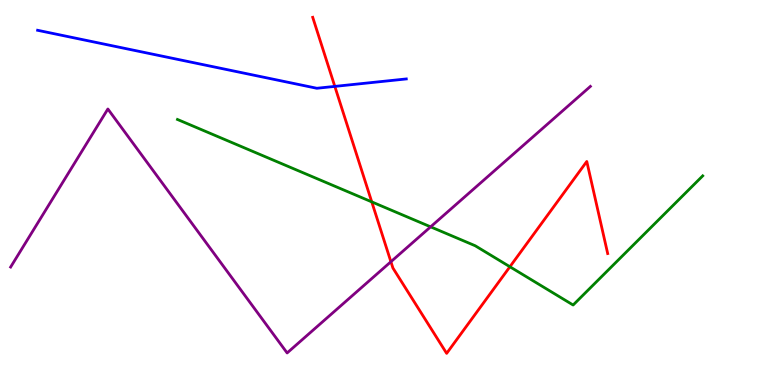[{'lines': ['blue', 'red'], 'intersections': [{'x': 4.32, 'y': 7.76}]}, {'lines': ['green', 'red'], 'intersections': [{'x': 4.8, 'y': 4.76}, {'x': 6.58, 'y': 3.07}]}, {'lines': ['purple', 'red'], 'intersections': [{'x': 5.04, 'y': 3.2}]}, {'lines': ['blue', 'green'], 'intersections': []}, {'lines': ['blue', 'purple'], 'intersections': []}, {'lines': ['green', 'purple'], 'intersections': [{'x': 5.56, 'y': 4.11}]}]